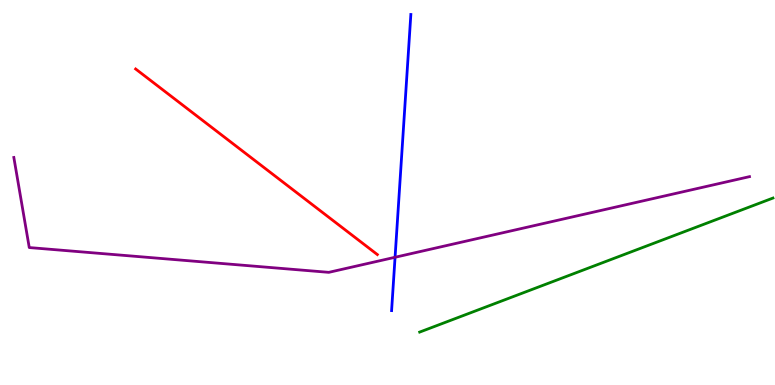[{'lines': ['blue', 'red'], 'intersections': []}, {'lines': ['green', 'red'], 'intersections': []}, {'lines': ['purple', 'red'], 'intersections': []}, {'lines': ['blue', 'green'], 'intersections': []}, {'lines': ['blue', 'purple'], 'intersections': [{'x': 5.1, 'y': 3.32}]}, {'lines': ['green', 'purple'], 'intersections': []}]